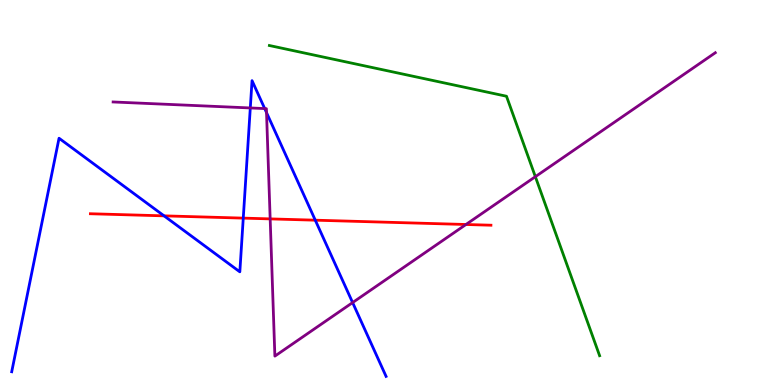[{'lines': ['blue', 'red'], 'intersections': [{'x': 2.12, 'y': 4.39}, {'x': 3.14, 'y': 4.33}, {'x': 4.07, 'y': 4.28}]}, {'lines': ['green', 'red'], 'intersections': []}, {'lines': ['purple', 'red'], 'intersections': [{'x': 3.49, 'y': 4.31}, {'x': 6.01, 'y': 4.17}]}, {'lines': ['blue', 'green'], 'intersections': []}, {'lines': ['blue', 'purple'], 'intersections': [{'x': 3.23, 'y': 7.2}, {'x': 3.42, 'y': 7.18}, {'x': 3.44, 'y': 7.08}, {'x': 4.55, 'y': 2.14}]}, {'lines': ['green', 'purple'], 'intersections': [{'x': 6.91, 'y': 5.41}]}]